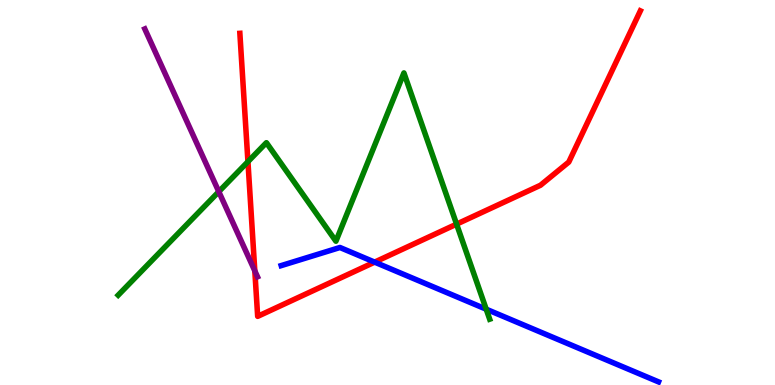[{'lines': ['blue', 'red'], 'intersections': [{'x': 4.83, 'y': 3.19}]}, {'lines': ['green', 'red'], 'intersections': [{'x': 3.2, 'y': 5.8}, {'x': 5.89, 'y': 4.18}]}, {'lines': ['purple', 'red'], 'intersections': [{'x': 3.29, 'y': 2.96}]}, {'lines': ['blue', 'green'], 'intersections': [{'x': 6.27, 'y': 1.97}]}, {'lines': ['blue', 'purple'], 'intersections': []}, {'lines': ['green', 'purple'], 'intersections': [{'x': 2.82, 'y': 5.02}]}]